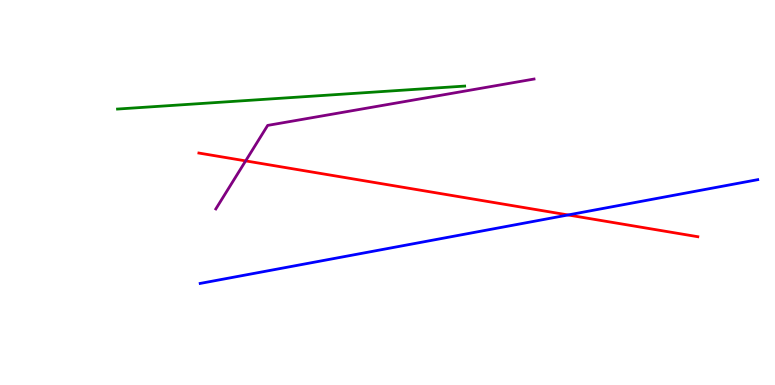[{'lines': ['blue', 'red'], 'intersections': [{'x': 7.33, 'y': 4.42}]}, {'lines': ['green', 'red'], 'intersections': []}, {'lines': ['purple', 'red'], 'intersections': [{'x': 3.17, 'y': 5.82}]}, {'lines': ['blue', 'green'], 'intersections': []}, {'lines': ['blue', 'purple'], 'intersections': []}, {'lines': ['green', 'purple'], 'intersections': []}]